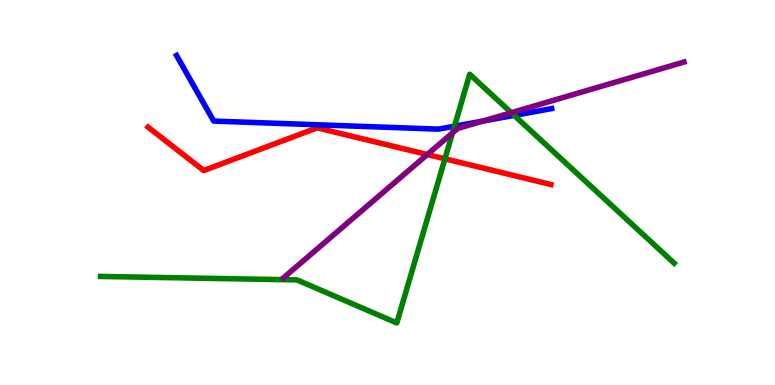[{'lines': ['blue', 'red'], 'intersections': []}, {'lines': ['green', 'red'], 'intersections': [{'x': 5.74, 'y': 5.88}]}, {'lines': ['purple', 'red'], 'intersections': [{'x': 5.51, 'y': 5.99}]}, {'lines': ['blue', 'green'], 'intersections': [{'x': 5.86, 'y': 6.72}, {'x': 6.63, 'y': 7.0}]}, {'lines': ['blue', 'purple'], 'intersections': [{'x': 6.23, 'y': 6.86}]}, {'lines': ['green', 'purple'], 'intersections': [{'x': 5.84, 'y': 6.55}, {'x': 6.6, 'y': 7.07}]}]